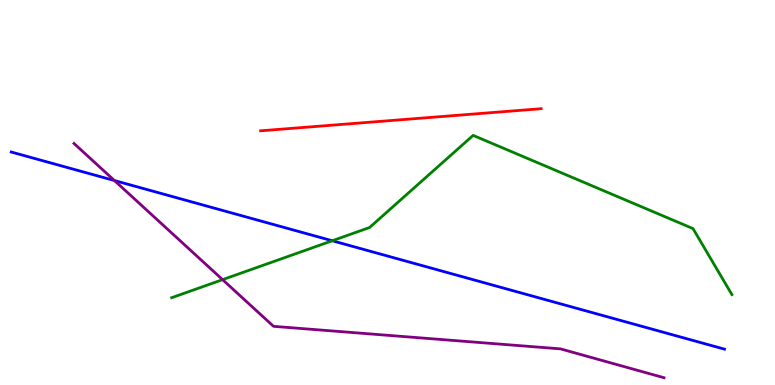[{'lines': ['blue', 'red'], 'intersections': []}, {'lines': ['green', 'red'], 'intersections': []}, {'lines': ['purple', 'red'], 'intersections': []}, {'lines': ['blue', 'green'], 'intersections': [{'x': 4.29, 'y': 3.75}]}, {'lines': ['blue', 'purple'], 'intersections': [{'x': 1.48, 'y': 5.31}]}, {'lines': ['green', 'purple'], 'intersections': [{'x': 2.87, 'y': 2.74}]}]